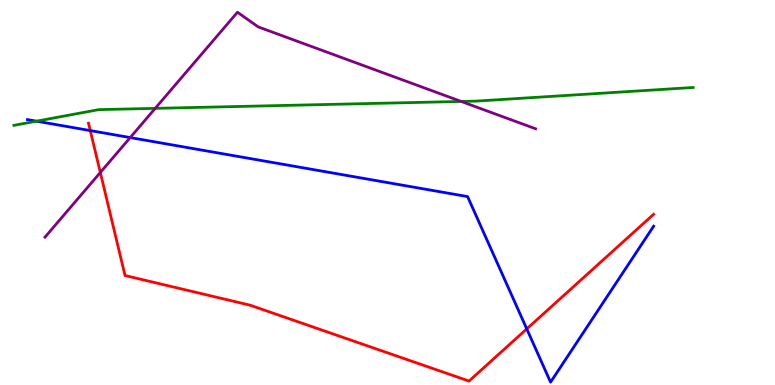[{'lines': ['blue', 'red'], 'intersections': [{'x': 1.16, 'y': 6.61}, {'x': 6.8, 'y': 1.46}]}, {'lines': ['green', 'red'], 'intersections': []}, {'lines': ['purple', 'red'], 'intersections': [{'x': 1.29, 'y': 5.52}]}, {'lines': ['blue', 'green'], 'intersections': [{'x': 0.471, 'y': 6.85}]}, {'lines': ['blue', 'purple'], 'intersections': [{'x': 1.68, 'y': 6.43}]}, {'lines': ['green', 'purple'], 'intersections': [{'x': 2.0, 'y': 7.19}, {'x': 5.95, 'y': 7.37}]}]